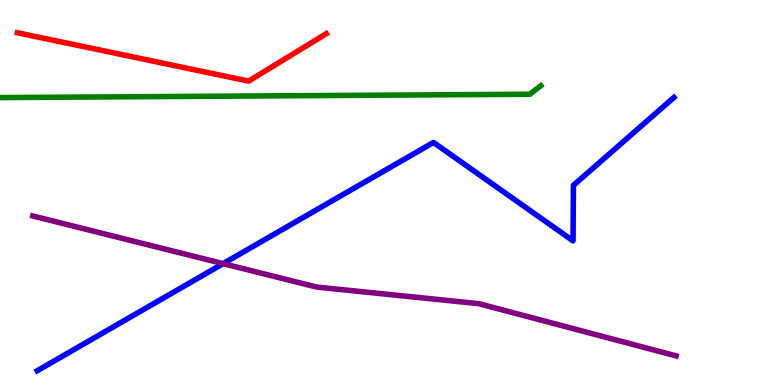[{'lines': ['blue', 'red'], 'intersections': []}, {'lines': ['green', 'red'], 'intersections': []}, {'lines': ['purple', 'red'], 'intersections': []}, {'lines': ['blue', 'green'], 'intersections': []}, {'lines': ['blue', 'purple'], 'intersections': [{'x': 2.88, 'y': 3.15}]}, {'lines': ['green', 'purple'], 'intersections': []}]